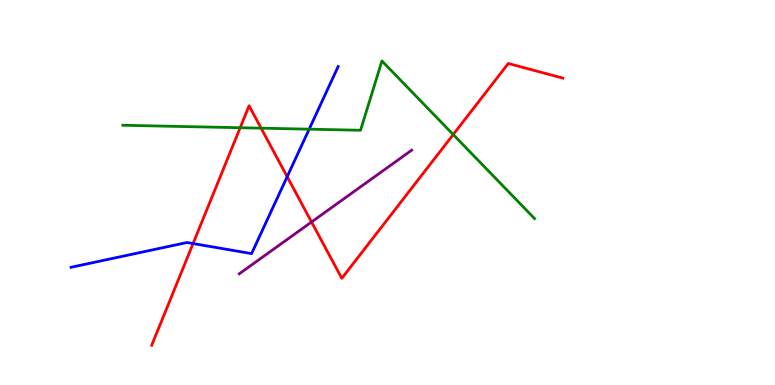[{'lines': ['blue', 'red'], 'intersections': [{'x': 2.49, 'y': 3.67}, {'x': 3.71, 'y': 5.41}]}, {'lines': ['green', 'red'], 'intersections': [{'x': 3.1, 'y': 6.68}, {'x': 3.37, 'y': 6.67}, {'x': 5.85, 'y': 6.51}]}, {'lines': ['purple', 'red'], 'intersections': [{'x': 4.02, 'y': 4.23}]}, {'lines': ['blue', 'green'], 'intersections': [{'x': 3.99, 'y': 6.64}]}, {'lines': ['blue', 'purple'], 'intersections': []}, {'lines': ['green', 'purple'], 'intersections': []}]